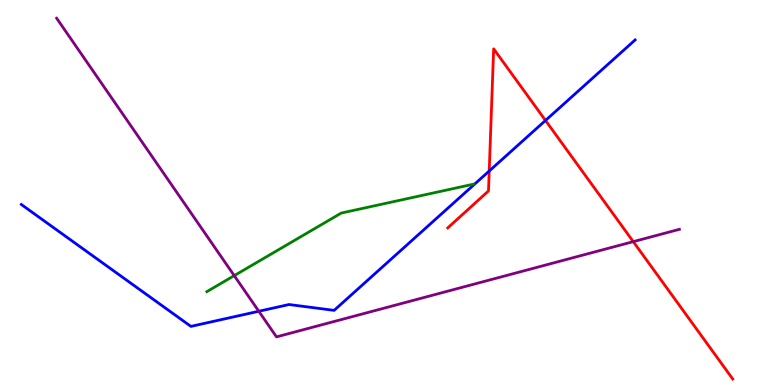[{'lines': ['blue', 'red'], 'intersections': [{'x': 6.31, 'y': 5.56}, {'x': 7.04, 'y': 6.87}]}, {'lines': ['green', 'red'], 'intersections': []}, {'lines': ['purple', 'red'], 'intersections': [{'x': 8.17, 'y': 3.72}]}, {'lines': ['blue', 'green'], 'intersections': []}, {'lines': ['blue', 'purple'], 'intersections': [{'x': 3.34, 'y': 1.92}]}, {'lines': ['green', 'purple'], 'intersections': [{'x': 3.02, 'y': 2.84}]}]